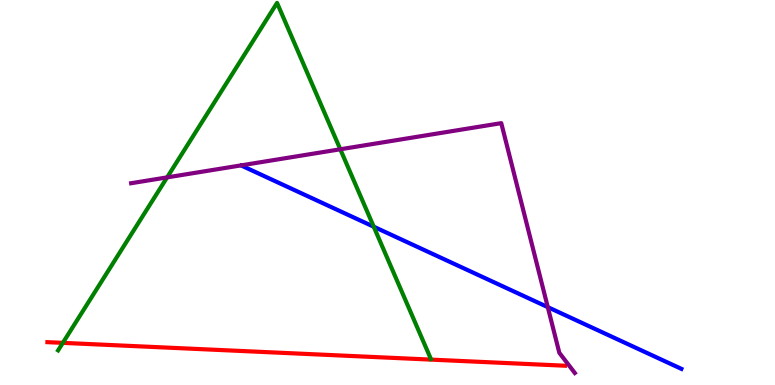[{'lines': ['blue', 'red'], 'intersections': []}, {'lines': ['green', 'red'], 'intersections': [{'x': 0.811, 'y': 1.09}]}, {'lines': ['purple', 'red'], 'intersections': []}, {'lines': ['blue', 'green'], 'intersections': [{'x': 4.82, 'y': 4.11}]}, {'lines': ['blue', 'purple'], 'intersections': [{'x': 7.07, 'y': 2.02}]}, {'lines': ['green', 'purple'], 'intersections': [{'x': 2.16, 'y': 5.39}, {'x': 4.39, 'y': 6.12}]}]